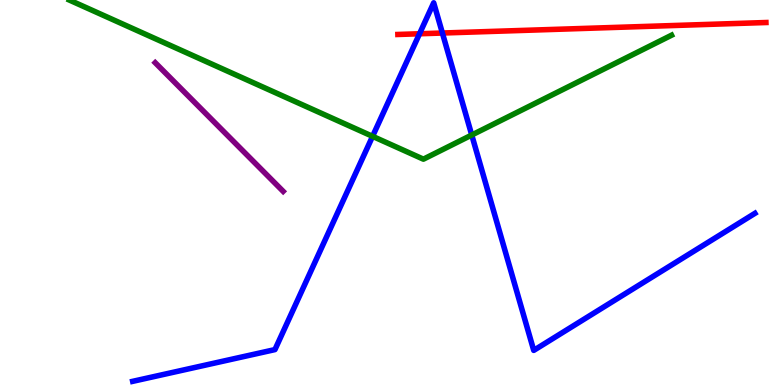[{'lines': ['blue', 'red'], 'intersections': [{'x': 5.41, 'y': 9.12}, {'x': 5.71, 'y': 9.14}]}, {'lines': ['green', 'red'], 'intersections': []}, {'lines': ['purple', 'red'], 'intersections': []}, {'lines': ['blue', 'green'], 'intersections': [{'x': 4.81, 'y': 6.46}, {'x': 6.09, 'y': 6.49}]}, {'lines': ['blue', 'purple'], 'intersections': []}, {'lines': ['green', 'purple'], 'intersections': []}]